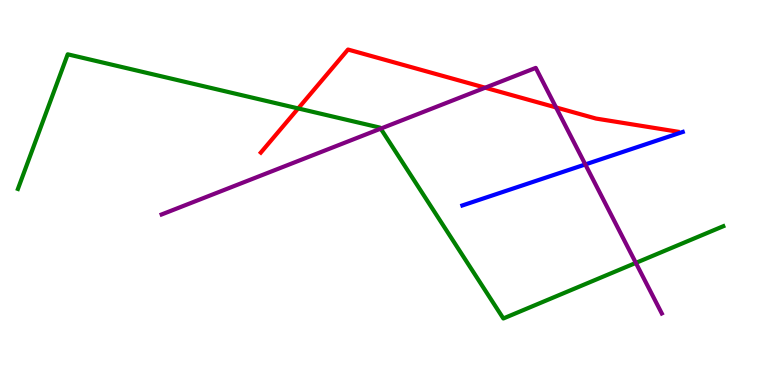[{'lines': ['blue', 'red'], 'intersections': []}, {'lines': ['green', 'red'], 'intersections': [{'x': 3.85, 'y': 7.18}]}, {'lines': ['purple', 'red'], 'intersections': [{'x': 6.26, 'y': 7.72}, {'x': 7.17, 'y': 7.21}]}, {'lines': ['blue', 'green'], 'intersections': []}, {'lines': ['blue', 'purple'], 'intersections': [{'x': 7.55, 'y': 5.73}]}, {'lines': ['green', 'purple'], 'intersections': [{'x': 4.91, 'y': 6.66}, {'x': 8.2, 'y': 3.17}]}]